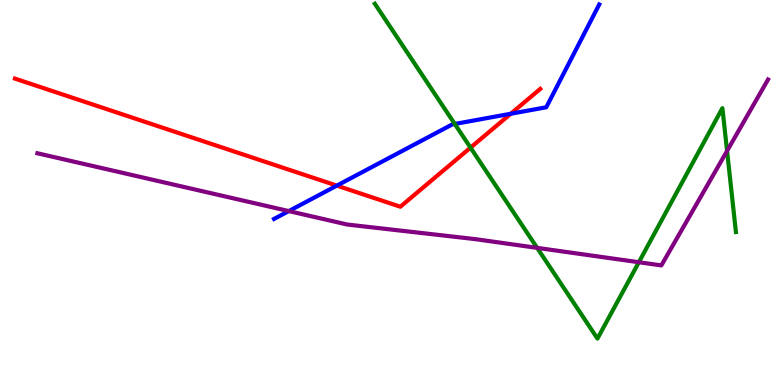[{'lines': ['blue', 'red'], 'intersections': [{'x': 4.35, 'y': 5.18}, {'x': 6.59, 'y': 7.05}]}, {'lines': ['green', 'red'], 'intersections': [{'x': 6.07, 'y': 6.17}]}, {'lines': ['purple', 'red'], 'intersections': []}, {'lines': ['blue', 'green'], 'intersections': [{'x': 5.87, 'y': 6.78}]}, {'lines': ['blue', 'purple'], 'intersections': [{'x': 3.73, 'y': 4.52}]}, {'lines': ['green', 'purple'], 'intersections': [{'x': 6.93, 'y': 3.56}, {'x': 8.24, 'y': 3.19}, {'x': 9.38, 'y': 6.08}]}]